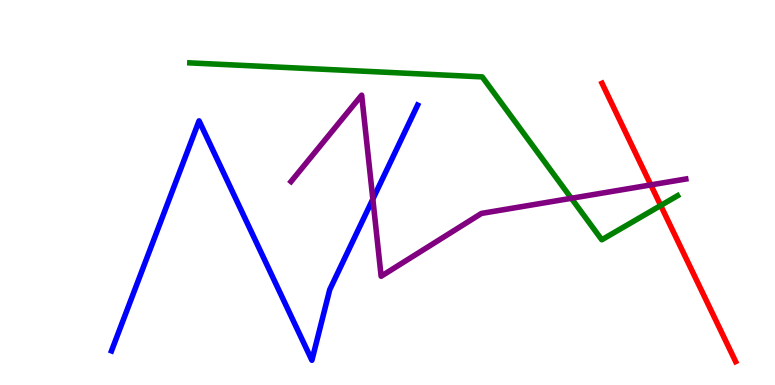[{'lines': ['blue', 'red'], 'intersections': []}, {'lines': ['green', 'red'], 'intersections': [{'x': 8.53, 'y': 4.66}]}, {'lines': ['purple', 'red'], 'intersections': [{'x': 8.4, 'y': 5.2}]}, {'lines': ['blue', 'green'], 'intersections': []}, {'lines': ['blue', 'purple'], 'intersections': [{'x': 4.81, 'y': 4.83}]}, {'lines': ['green', 'purple'], 'intersections': [{'x': 7.37, 'y': 4.85}]}]